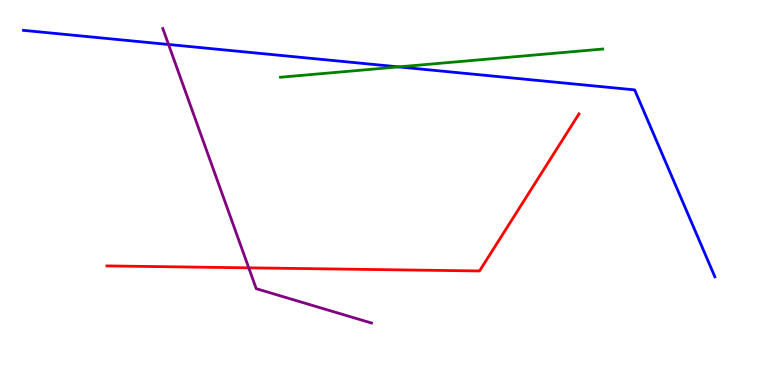[{'lines': ['blue', 'red'], 'intersections': []}, {'lines': ['green', 'red'], 'intersections': []}, {'lines': ['purple', 'red'], 'intersections': [{'x': 3.21, 'y': 3.04}]}, {'lines': ['blue', 'green'], 'intersections': [{'x': 5.14, 'y': 8.26}]}, {'lines': ['blue', 'purple'], 'intersections': [{'x': 2.17, 'y': 8.84}]}, {'lines': ['green', 'purple'], 'intersections': []}]